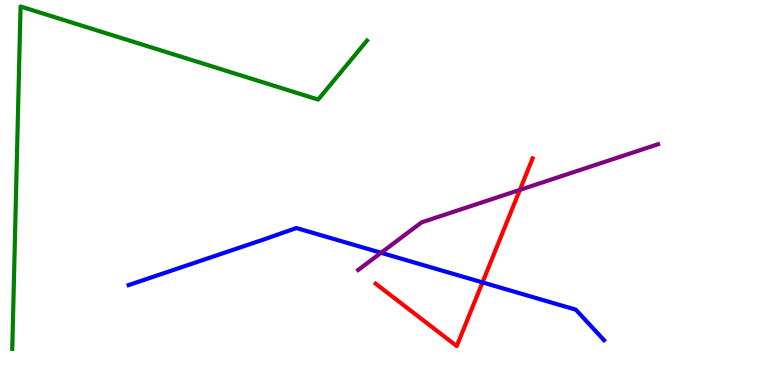[{'lines': ['blue', 'red'], 'intersections': [{'x': 6.23, 'y': 2.66}]}, {'lines': ['green', 'red'], 'intersections': []}, {'lines': ['purple', 'red'], 'intersections': [{'x': 6.71, 'y': 5.07}]}, {'lines': ['blue', 'green'], 'intersections': []}, {'lines': ['blue', 'purple'], 'intersections': [{'x': 4.92, 'y': 3.43}]}, {'lines': ['green', 'purple'], 'intersections': []}]